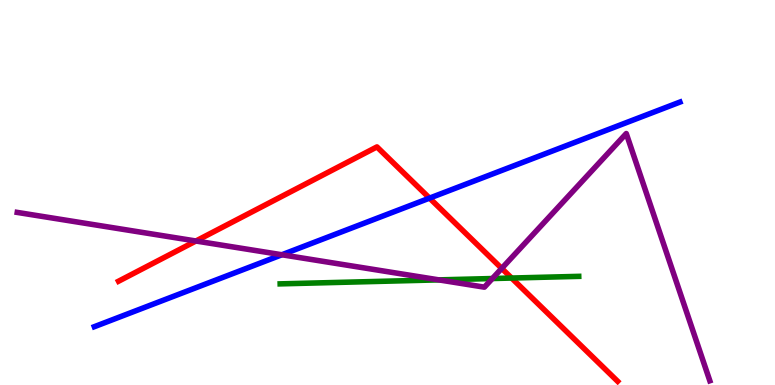[{'lines': ['blue', 'red'], 'intersections': [{'x': 5.54, 'y': 4.85}]}, {'lines': ['green', 'red'], 'intersections': [{'x': 6.6, 'y': 2.78}]}, {'lines': ['purple', 'red'], 'intersections': [{'x': 2.53, 'y': 3.74}, {'x': 6.47, 'y': 3.03}]}, {'lines': ['blue', 'green'], 'intersections': []}, {'lines': ['blue', 'purple'], 'intersections': [{'x': 3.64, 'y': 3.38}]}, {'lines': ['green', 'purple'], 'intersections': [{'x': 5.66, 'y': 2.73}, {'x': 6.35, 'y': 2.77}]}]